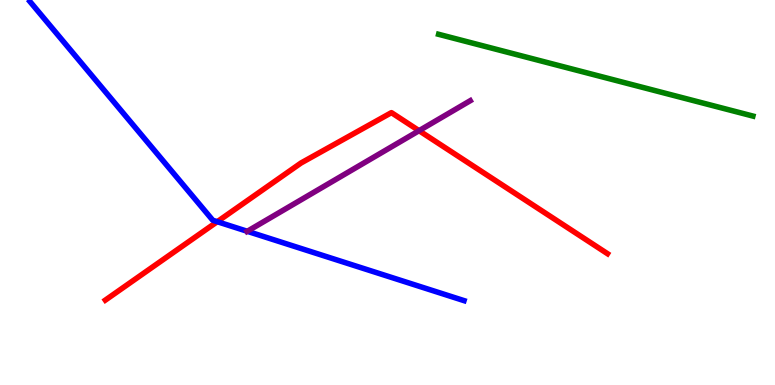[{'lines': ['blue', 'red'], 'intersections': [{'x': 2.8, 'y': 4.24}]}, {'lines': ['green', 'red'], 'intersections': []}, {'lines': ['purple', 'red'], 'intersections': [{'x': 5.41, 'y': 6.61}]}, {'lines': ['blue', 'green'], 'intersections': []}, {'lines': ['blue', 'purple'], 'intersections': [{'x': 3.19, 'y': 3.99}]}, {'lines': ['green', 'purple'], 'intersections': []}]